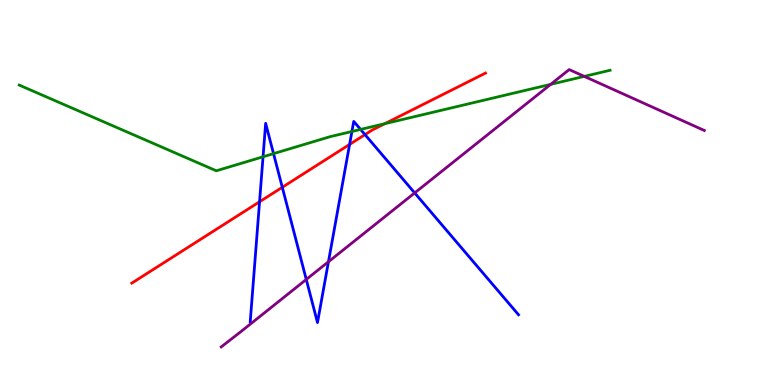[{'lines': ['blue', 'red'], 'intersections': [{'x': 3.35, 'y': 4.76}, {'x': 3.64, 'y': 5.14}, {'x': 4.51, 'y': 6.25}, {'x': 4.71, 'y': 6.5}]}, {'lines': ['green', 'red'], 'intersections': [{'x': 4.97, 'y': 6.79}]}, {'lines': ['purple', 'red'], 'intersections': []}, {'lines': ['blue', 'green'], 'intersections': [{'x': 3.39, 'y': 5.93}, {'x': 3.53, 'y': 6.01}, {'x': 4.54, 'y': 6.58}, {'x': 4.65, 'y': 6.64}]}, {'lines': ['blue', 'purple'], 'intersections': [{'x': 3.95, 'y': 2.74}, {'x': 4.24, 'y': 3.2}, {'x': 5.35, 'y': 4.99}]}, {'lines': ['green', 'purple'], 'intersections': [{'x': 7.11, 'y': 7.81}, {'x': 7.54, 'y': 8.02}]}]